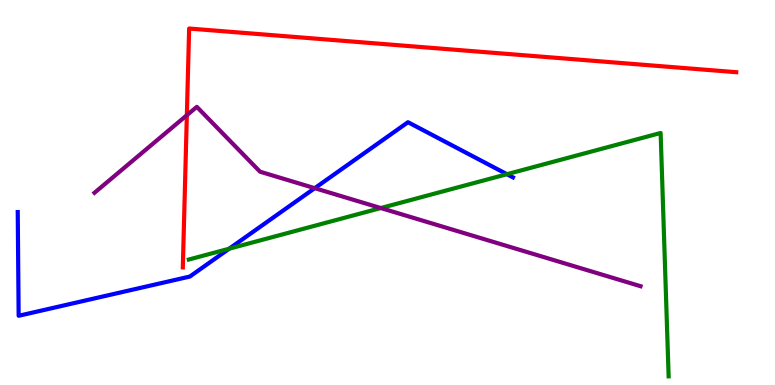[{'lines': ['blue', 'red'], 'intersections': []}, {'lines': ['green', 'red'], 'intersections': []}, {'lines': ['purple', 'red'], 'intersections': [{'x': 2.41, 'y': 7.01}]}, {'lines': ['blue', 'green'], 'intersections': [{'x': 2.96, 'y': 3.54}, {'x': 6.54, 'y': 5.48}]}, {'lines': ['blue', 'purple'], 'intersections': [{'x': 4.06, 'y': 5.11}]}, {'lines': ['green', 'purple'], 'intersections': [{'x': 4.91, 'y': 4.6}]}]